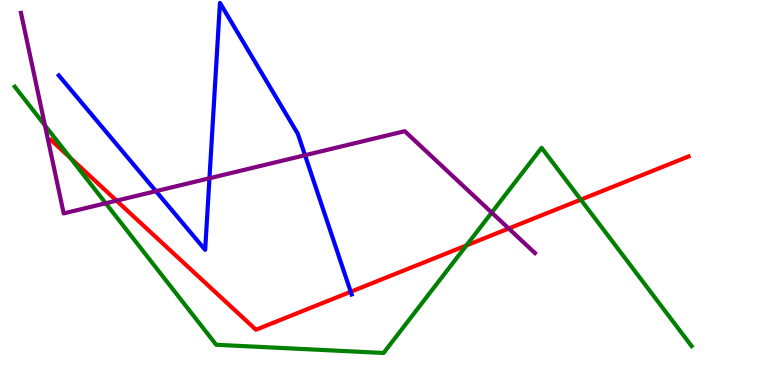[{'lines': ['blue', 'red'], 'intersections': [{'x': 4.53, 'y': 2.42}]}, {'lines': ['green', 'red'], 'intersections': [{'x': 0.906, 'y': 5.9}, {'x': 6.02, 'y': 3.63}, {'x': 7.49, 'y': 4.81}]}, {'lines': ['purple', 'red'], 'intersections': [{'x': 1.5, 'y': 4.79}, {'x': 6.56, 'y': 4.07}]}, {'lines': ['blue', 'green'], 'intersections': []}, {'lines': ['blue', 'purple'], 'intersections': [{'x': 2.01, 'y': 5.03}, {'x': 2.7, 'y': 5.37}, {'x': 3.94, 'y': 5.97}]}, {'lines': ['green', 'purple'], 'intersections': [{'x': 0.58, 'y': 6.74}, {'x': 1.36, 'y': 4.72}, {'x': 6.34, 'y': 4.48}]}]